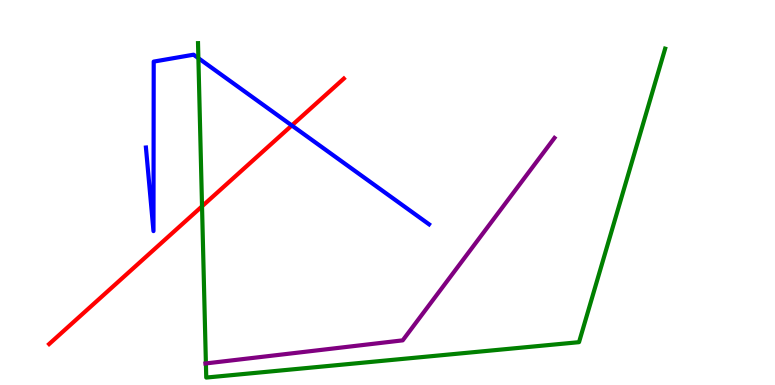[{'lines': ['blue', 'red'], 'intersections': [{'x': 3.77, 'y': 6.74}]}, {'lines': ['green', 'red'], 'intersections': [{'x': 2.61, 'y': 4.64}]}, {'lines': ['purple', 'red'], 'intersections': []}, {'lines': ['blue', 'green'], 'intersections': [{'x': 2.56, 'y': 8.49}]}, {'lines': ['blue', 'purple'], 'intersections': []}, {'lines': ['green', 'purple'], 'intersections': [{'x': 2.66, 'y': 0.56}]}]